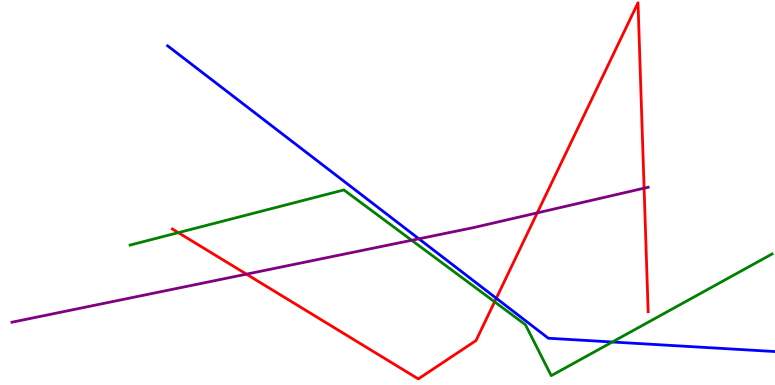[{'lines': ['blue', 'red'], 'intersections': [{'x': 6.4, 'y': 2.25}]}, {'lines': ['green', 'red'], 'intersections': [{'x': 2.3, 'y': 3.96}, {'x': 6.38, 'y': 2.16}]}, {'lines': ['purple', 'red'], 'intersections': [{'x': 3.18, 'y': 2.88}, {'x': 6.93, 'y': 4.47}, {'x': 8.31, 'y': 5.11}]}, {'lines': ['blue', 'green'], 'intersections': [{'x': 7.9, 'y': 1.12}]}, {'lines': ['blue', 'purple'], 'intersections': [{'x': 5.4, 'y': 3.8}]}, {'lines': ['green', 'purple'], 'intersections': [{'x': 5.31, 'y': 3.76}]}]